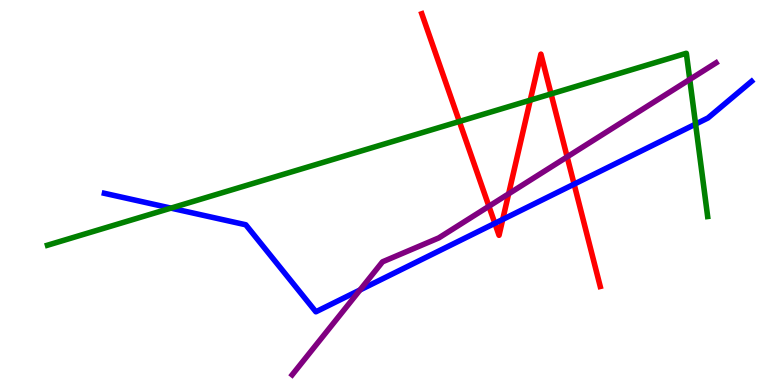[{'lines': ['blue', 'red'], 'intersections': [{'x': 6.39, 'y': 4.2}, {'x': 6.49, 'y': 4.3}, {'x': 7.41, 'y': 5.22}]}, {'lines': ['green', 'red'], 'intersections': [{'x': 5.93, 'y': 6.84}, {'x': 6.84, 'y': 7.4}, {'x': 7.11, 'y': 7.56}]}, {'lines': ['purple', 'red'], 'intersections': [{'x': 6.31, 'y': 4.64}, {'x': 6.56, 'y': 4.97}, {'x': 7.32, 'y': 5.93}]}, {'lines': ['blue', 'green'], 'intersections': [{'x': 2.21, 'y': 4.59}, {'x': 8.98, 'y': 6.78}]}, {'lines': ['blue', 'purple'], 'intersections': [{'x': 4.65, 'y': 2.47}]}, {'lines': ['green', 'purple'], 'intersections': [{'x': 8.9, 'y': 7.94}]}]